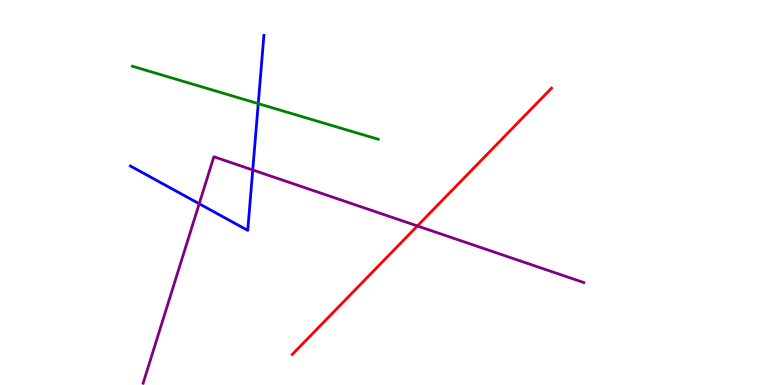[{'lines': ['blue', 'red'], 'intersections': []}, {'lines': ['green', 'red'], 'intersections': []}, {'lines': ['purple', 'red'], 'intersections': [{'x': 5.39, 'y': 4.13}]}, {'lines': ['blue', 'green'], 'intersections': [{'x': 3.33, 'y': 7.31}]}, {'lines': ['blue', 'purple'], 'intersections': [{'x': 2.57, 'y': 4.71}, {'x': 3.26, 'y': 5.59}]}, {'lines': ['green', 'purple'], 'intersections': []}]